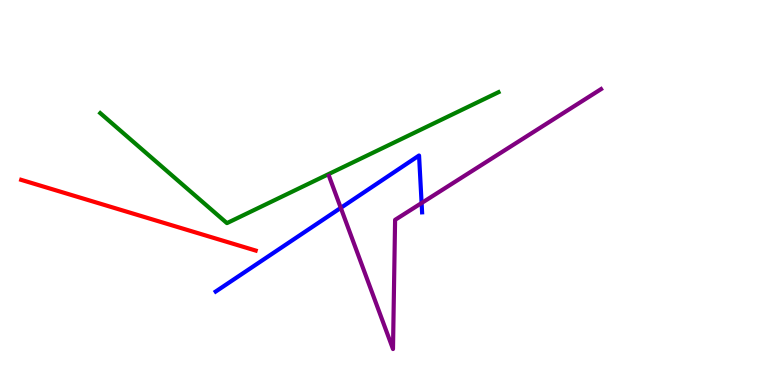[{'lines': ['blue', 'red'], 'intersections': []}, {'lines': ['green', 'red'], 'intersections': []}, {'lines': ['purple', 'red'], 'intersections': []}, {'lines': ['blue', 'green'], 'intersections': []}, {'lines': ['blue', 'purple'], 'intersections': [{'x': 4.4, 'y': 4.6}, {'x': 5.44, 'y': 4.73}]}, {'lines': ['green', 'purple'], 'intersections': []}]